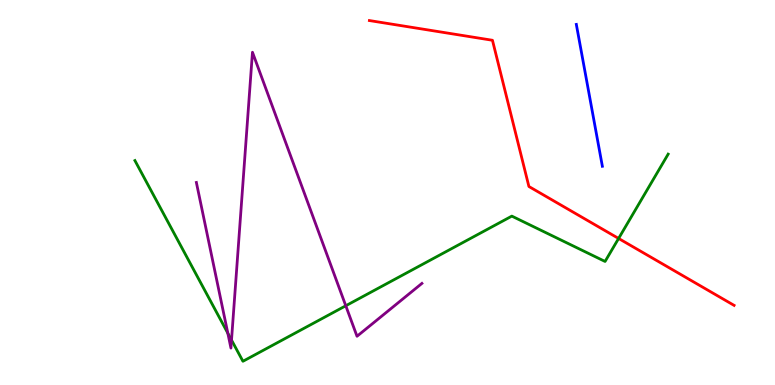[{'lines': ['blue', 'red'], 'intersections': []}, {'lines': ['green', 'red'], 'intersections': [{'x': 7.98, 'y': 3.81}]}, {'lines': ['purple', 'red'], 'intersections': []}, {'lines': ['blue', 'green'], 'intersections': []}, {'lines': ['blue', 'purple'], 'intersections': []}, {'lines': ['green', 'purple'], 'intersections': [{'x': 2.94, 'y': 1.35}, {'x': 2.99, 'y': 1.17}, {'x': 4.46, 'y': 2.06}]}]